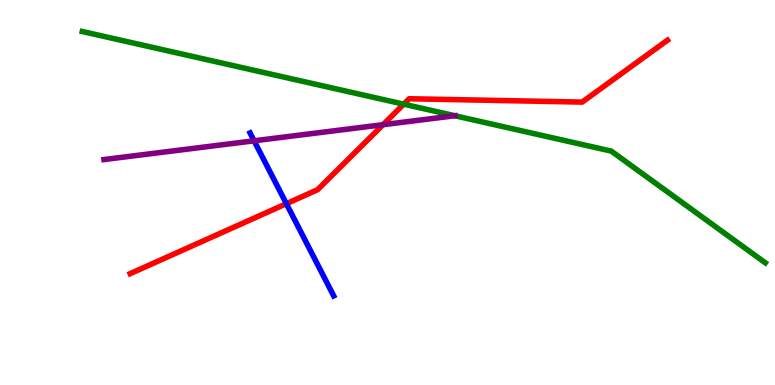[{'lines': ['blue', 'red'], 'intersections': [{'x': 3.7, 'y': 4.71}]}, {'lines': ['green', 'red'], 'intersections': [{'x': 5.21, 'y': 7.29}]}, {'lines': ['purple', 'red'], 'intersections': [{'x': 4.94, 'y': 6.76}]}, {'lines': ['blue', 'green'], 'intersections': []}, {'lines': ['blue', 'purple'], 'intersections': [{'x': 3.28, 'y': 6.34}]}, {'lines': ['green', 'purple'], 'intersections': [{'x': 5.87, 'y': 6.99}]}]